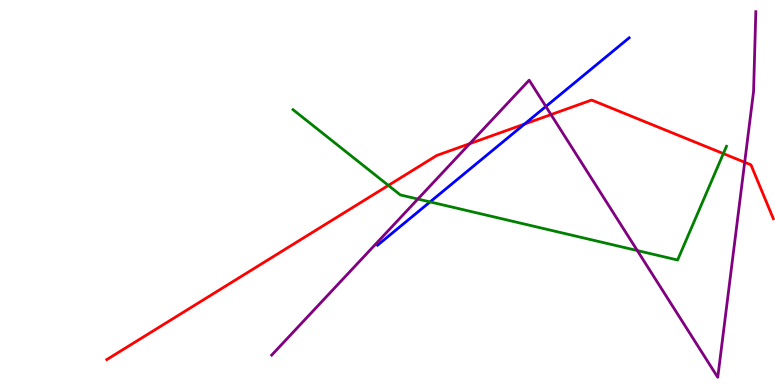[{'lines': ['blue', 'red'], 'intersections': [{'x': 6.77, 'y': 6.78}]}, {'lines': ['green', 'red'], 'intersections': [{'x': 5.01, 'y': 5.18}, {'x': 9.33, 'y': 6.01}]}, {'lines': ['purple', 'red'], 'intersections': [{'x': 6.06, 'y': 6.27}, {'x': 7.11, 'y': 7.02}, {'x': 9.61, 'y': 5.79}]}, {'lines': ['blue', 'green'], 'intersections': [{'x': 5.55, 'y': 4.76}]}, {'lines': ['blue', 'purple'], 'intersections': [{'x': 7.04, 'y': 7.23}]}, {'lines': ['green', 'purple'], 'intersections': [{'x': 5.39, 'y': 4.83}, {'x': 8.22, 'y': 3.49}]}]